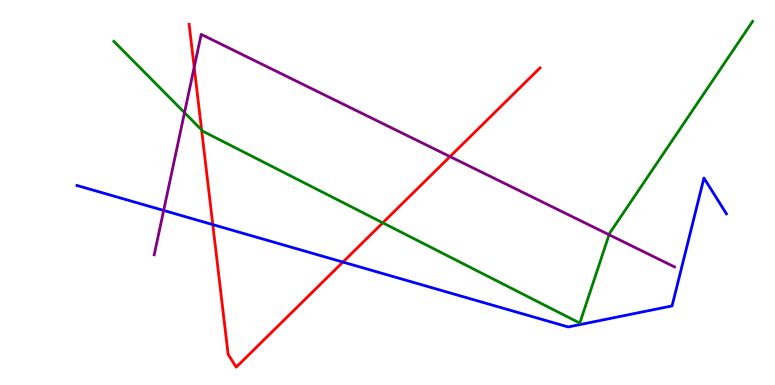[{'lines': ['blue', 'red'], 'intersections': [{'x': 2.75, 'y': 4.17}, {'x': 4.42, 'y': 3.19}]}, {'lines': ['green', 'red'], 'intersections': [{'x': 2.6, 'y': 6.63}, {'x': 4.94, 'y': 4.21}]}, {'lines': ['purple', 'red'], 'intersections': [{'x': 2.51, 'y': 8.25}, {'x': 5.81, 'y': 5.93}]}, {'lines': ['blue', 'green'], 'intersections': []}, {'lines': ['blue', 'purple'], 'intersections': [{'x': 2.11, 'y': 4.53}]}, {'lines': ['green', 'purple'], 'intersections': [{'x': 2.38, 'y': 7.07}, {'x': 7.86, 'y': 3.9}]}]